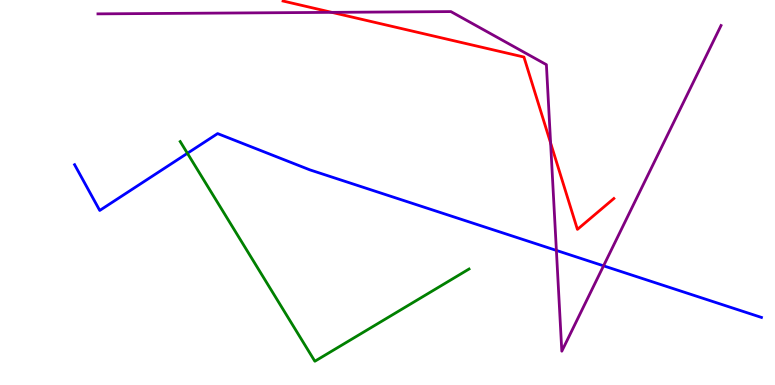[{'lines': ['blue', 'red'], 'intersections': []}, {'lines': ['green', 'red'], 'intersections': []}, {'lines': ['purple', 'red'], 'intersections': [{'x': 4.28, 'y': 9.68}, {'x': 7.1, 'y': 6.29}]}, {'lines': ['blue', 'green'], 'intersections': [{'x': 2.42, 'y': 6.02}]}, {'lines': ['blue', 'purple'], 'intersections': [{'x': 7.18, 'y': 3.5}, {'x': 7.79, 'y': 3.1}]}, {'lines': ['green', 'purple'], 'intersections': []}]